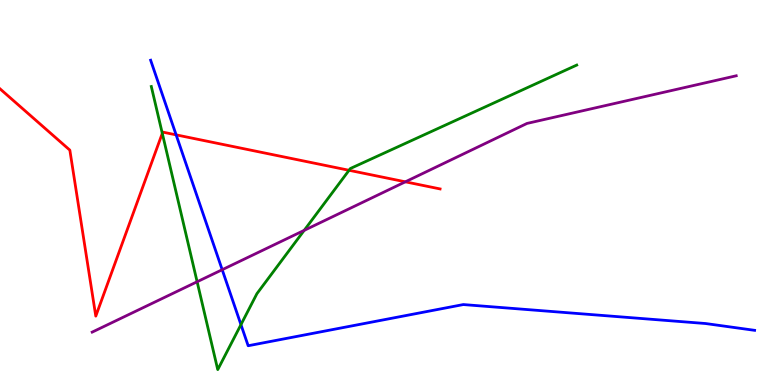[{'lines': ['blue', 'red'], 'intersections': [{'x': 2.27, 'y': 6.5}]}, {'lines': ['green', 'red'], 'intersections': [{'x': 2.09, 'y': 6.54}, {'x': 4.5, 'y': 5.58}]}, {'lines': ['purple', 'red'], 'intersections': [{'x': 5.23, 'y': 5.28}]}, {'lines': ['blue', 'green'], 'intersections': [{'x': 3.11, 'y': 1.57}]}, {'lines': ['blue', 'purple'], 'intersections': [{'x': 2.87, 'y': 2.99}]}, {'lines': ['green', 'purple'], 'intersections': [{'x': 2.54, 'y': 2.68}, {'x': 3.92, 'y': 4.02}]}]